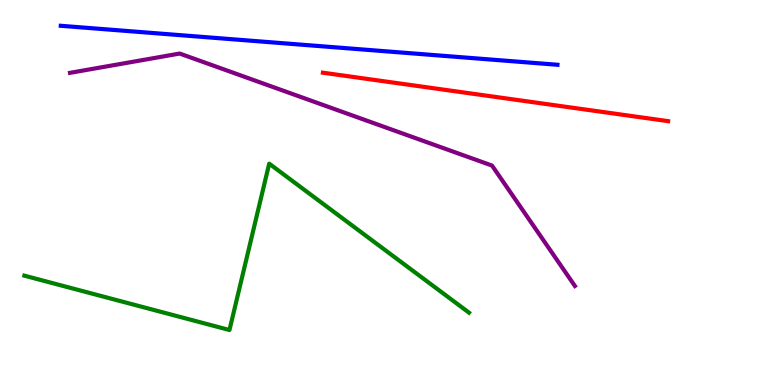[{'lines': ['blue', 'red'], 'intersections': []}, {'lines': ['green', 'red'], 'intersections': []}, {'lines': ['purple', 'red'], 'intersections': []}, {'lines': ['blue', 'green'], 'intersections': []}, {'lines': ['blue', 'purple'], 'intersections': []}, {'lines': ['green', 'purple'], 'intersections': []}]